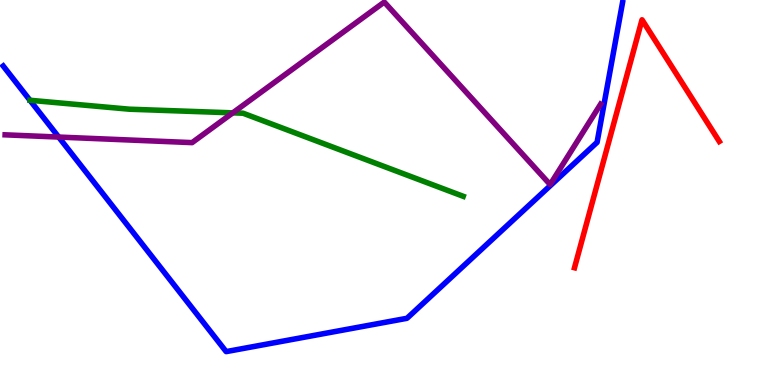[{'lines': ['blue', 'red'], 'intersections': []}, {'lines': ['green', 'red'], 'intersections': []}, {'lines': ['purple', 'red'], 'intersections': []}, {'lines': ['blue', 'green'], 'intersections': []}, {'lines': ['blue', 'purple'], 'intersections': [{'x': 0.757, 'y': 6.44}]}, {'lines': ['green', 'purple'], 'intersections': [{'x': 3.0, 'y': 7.07}]}]